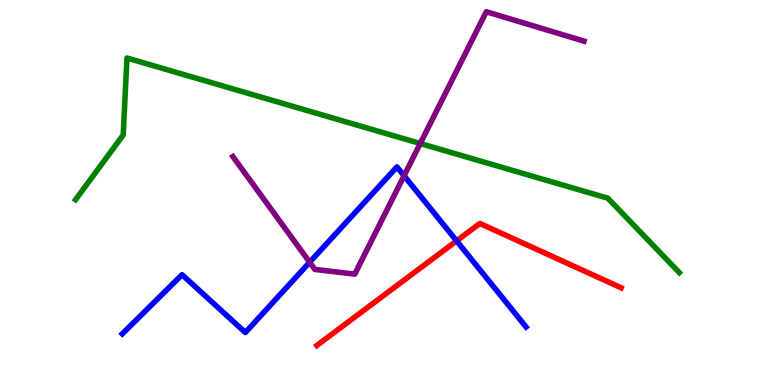[{'lines': ['blue', 'red'], 'intersections': [{'x': 5.89, 'y': 3.74}]}, {'lines': ['green', 'red'], 'intersections': []}, {'lines': ['purple', 'red'], 'intersections': []}, {'lines': ['blue', 'green'], 'intersections': []}, {'lines': ['blue', 'purple'], 'intersections': [{'x': 4.0, 'y': 3.19}, {'x': 5.21, 'y': 5.44}]}, {'lines': ['green', 'purple'], 'intersections': [{'x': 5.42, 'y': 6.27}]}]